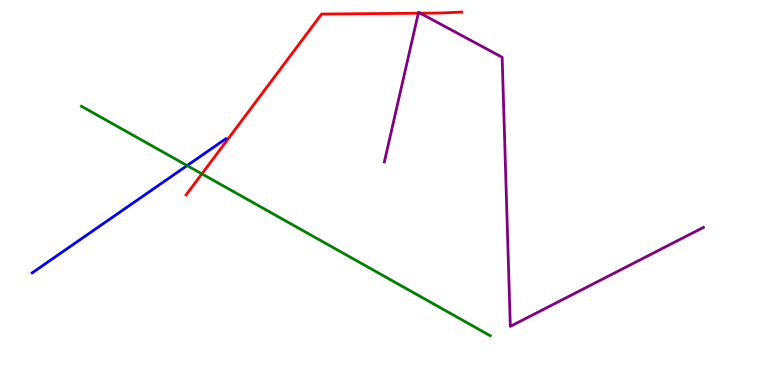[{'lines': ['blue', 'red'], 'intersections': []}, {'lines': ['green', 'red'], 'intersections': [{'x': 2.6, 'y': 5.48}]}, {'lines': ['purple', 'red'], 'intersections': [{'x': 5.4, 'y': 9.66}, {'x': 5.42, 'y': 9.66}]}, {'lines': ['blue', 'green'], 'intersections': [{'x': 2.41, 'y': 5.7}]}, {'lines': ['blue', 'purple'], 'intersections': []}, {'lines': ['green', 'purple'], 'intersections': []}]